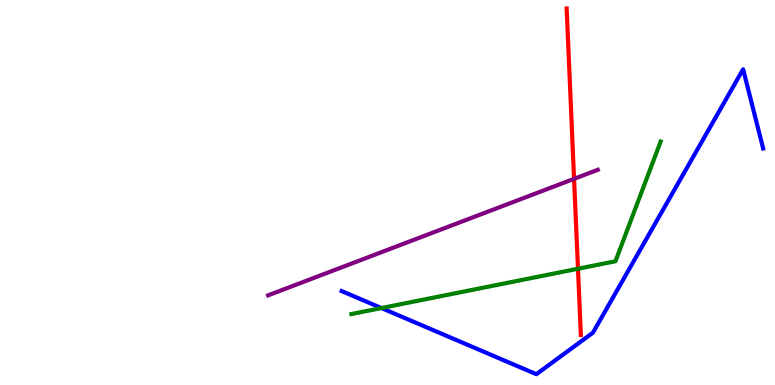[{'lines': ['blue', 'red'], 'intersections': []}, {'lines': ['green', 'red'], 'intersections': [{'x': 7.46, 'y': 3.02}]}, {'lines': ['purple', 'red'], 'intersections': [{'x': 7.41, 'y': 5.35}]}, {'lines': ['blue', 'green'], 'intersections': [{'x': 4.92, 'y': 2.0}]}, {'lines': ['blue', 'purple'], 'intersections': []}, {'lines': ['green', 'purple'], 'intersections': []}]